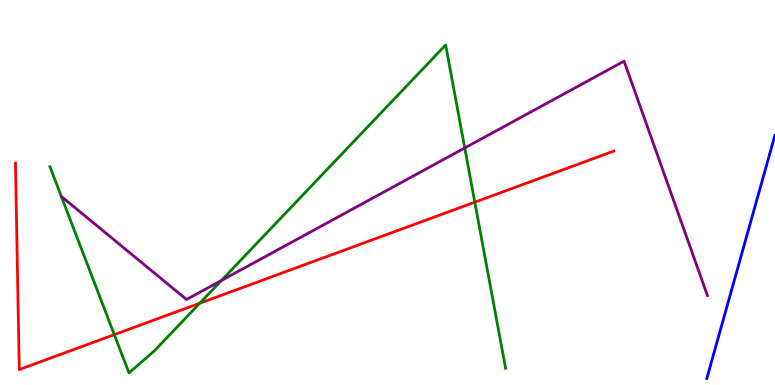[{'lines': ['blue', 'red'], 'intersections': []}, {'lines': ['green', 'red'], 'intersections': [{'x': 1.48, 'y': 1.31}, {'x': 2.58, 'y': 2.12}, {'x': 6.13, 'y': 4.75}]}, {'lines': ['purple', 'red'], 'intersections': []}, {'lines': ['blue', 'green'], 'intersections': []}, {'lines': ['blue', 'purple'], 'intersections': []}, {'lines': ['green', 'purple'], 'intersections': [{'x': 2.86, 'y': 2.71}, {'x': 6.0, 'y': 6.16}]}]